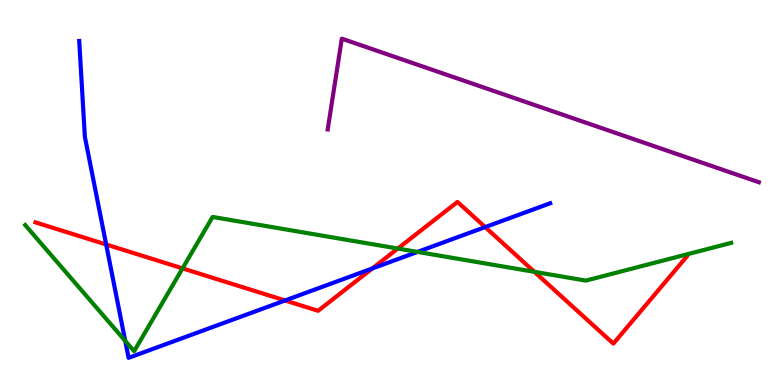[{'lines': ['blue', 'red'], 'intersections': [{'x': 1.37, 'y': 3.65}, {'x': 3.68, 'y': 2.2}, {'x': 4.8, 'y': 3.03}, {'x': 6.26, 'y': 4.1}]}, {'lines': ['green', 'red'], 'intersections': [{'x': 2.36, 'y': 3.03}, {'x': 5.13, 'y': 3.54}, {'x': 6.9, 'y': 2.94}]}, {'lines': ['purple', 'red'], 'intersections': []}, {'lines': ['blue', 'green'], 'intersections': [{'x': 1.62, 'y': 1.15}, {'x': 5.39, 'y': 3.46}]}, {'lines': ['blue', 'purple'], 'intersections': []}, {'lines': ['green', 'purple'], 'intersections': []}]